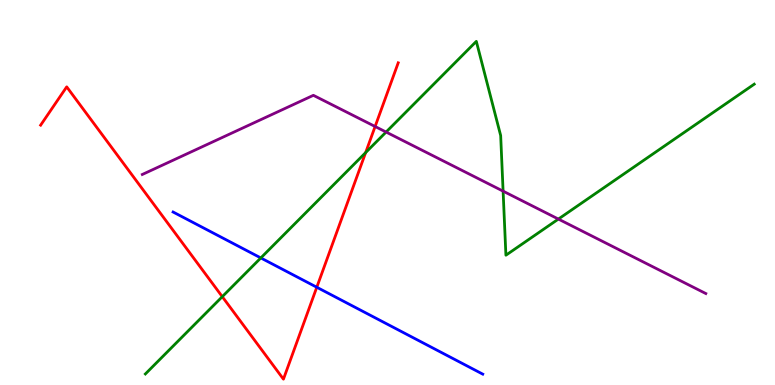[{'lines': ['blue', 'red'], 'intersections': [{'x': 4.09, 'y': 2.54}]}, {'lines': ['green', 'red'], 'intersections': [{'x': 2.87, 'y': 2.29}, {'x': 4.72, 'y': 6.04}]}, {'lines': ['purple', 'red'], 'intersections': [{'x': 4.84, 'y': 6.71}]}, {'lines': ['blue', 'green'], 'intersections': [{'x': 3.37, 'y': 3.3}]}, {'lines': ['blue', 'purple'], 'intersections': []}, {'lines': ['green', 'purple'], 'intersections': [{'x': 4.98, 'y': 6.57}, {'x': 6.49, 'y': 5.04}, {'x': 7.2, 'y': 4.31}]}]